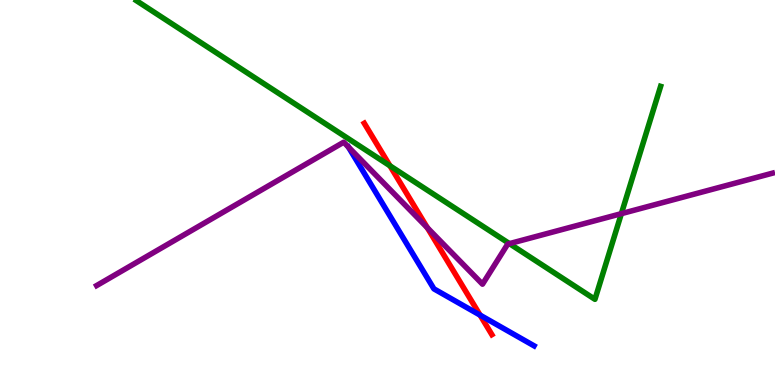[{'lines': ['blue', 'red'], 'intersections': [{'x': 6.19, 'y': 1.81}]}, {'lines': ['green', 'red'], 'intersections': [{'x': 5.03, 'y': 5.69}]}, {'lines': ['purple', 'red'], 'intersections': [{'x': 5.51, 'y': 4.08}]}, {'lines': ['blue', 'green'], 'intersections': []}, {'lines': ['blue', 'purple'], 'intersections': [{'x': 4.5, 'y': 6.18}]}, {'lines': ['green', 'purple'], 'intersections': [{'x': 6.57, 'y': 3.67}, {'x': 8.02, 'y': 4.45}]}]